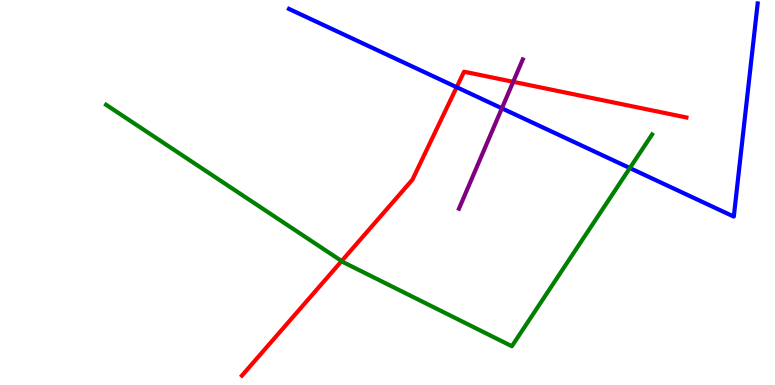[{'lines': ['blue', 'red'], 'intersections': [{'x': 5.89, 'y': 7.74}]}, {'lines': ['green', 'red'], 'intersections': [{'x': 4.41, 'y': 3.22}]}, {'lines': ['purple', 'red'], 'intersections': [{'x': 6.62, 'y': 7.88}]}, {'lines': ['blue', 'green'], 'intersections': [{'x': 8.13, 'y': 5.63}]}, {'lines': ['blue', 'purple'], 'intersections': [{'x': 6.48, 'y': 7.19}]}, {'lines': ['green', 'purple'], 'intersections': []}]